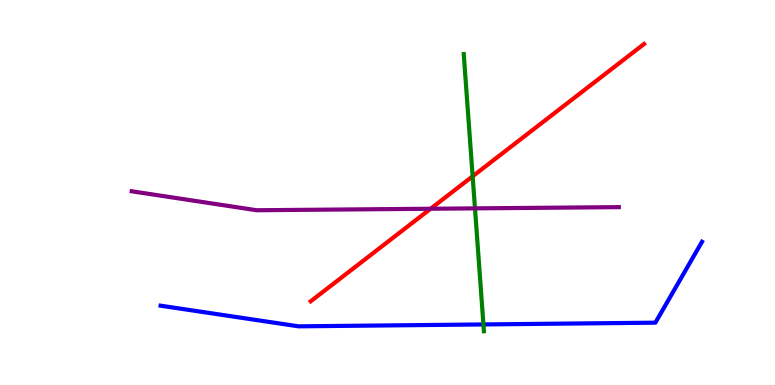[{'lines': ['blue', 'red'], 'intersections': []}, {'lines': ['green', 'red'], 'intersections': [{'x': 6.1, 'y': 5.42}]}, {'lines': ['purple', 'red'], 'intersections': [{'x': 5.56, 'y': 4.58}]}, {'lines': ['blue', 'green'], 'intersections': [{'x': 6.24, 'y': 1.57}]}, {'lines': ['blue', 'purple'], 'intersections': []}, {'lines': ['green', 'purple'], 'intersections': [{'x': 6.13, 'y': 4.59}]}]